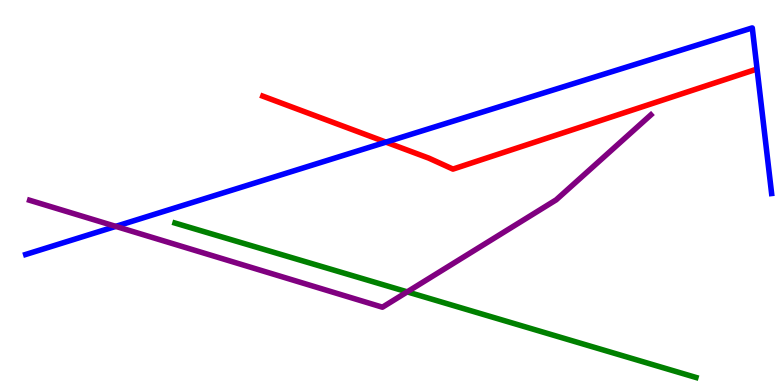[{'lines': ['blue', 'red'], 'intersections': [{'x': 4.98, 'y': 6.31}]}, {'lines': ['green', 'red'], 'intersections': []}, {'lines': ['purple', 'red'], 'intersections': []}, {'lines': ['blue', 'green'], 'intersections': []}, {'lines': ['blue', 'purple'], 'intersections': [{'x': 1.49, 'y': 4.12}]}, {'lines': ['green', 'purple'], 'intersections': [{'x': 5.25, 'y': 2.42}]}]